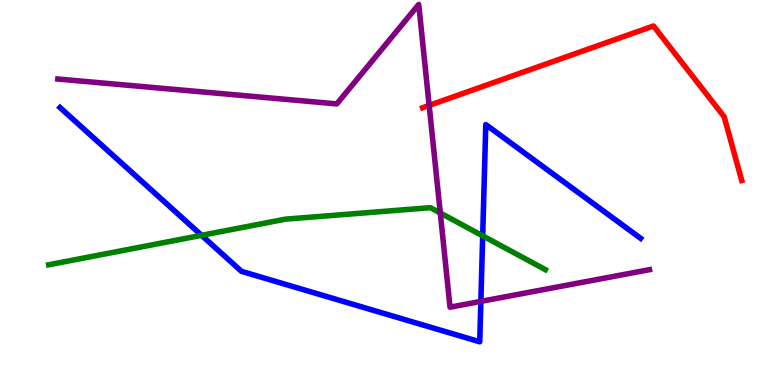[{'lines': ['blue', 'red'], 'intersections': []}, {'lines': ['green', 'red'], 'intersections': []}, {'lines': ['purple', 'red'], 'intersections': [{'x': 5.54, 'y': 7.26}]}, {'lines': ['blue', 'green'], 'intersections': [{'x': 2.6, 'y': 3.89}, {'x': 6.23, 'y': 3.87}]}, {'lines': ['blue', 'purple'], 'intersections': [{'x': 6.2, 'y': 2.17}]}, {'lines': ['green', 'purple'], 'intersections': [{'x': 5.68, 'y': 4.47}]}]